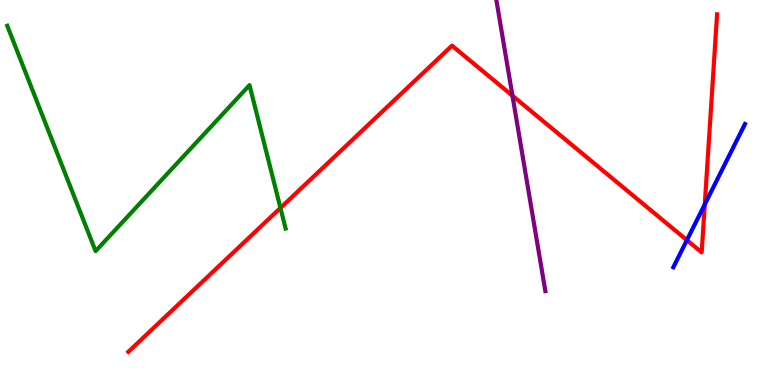[{'lines': ['blue', 'red'], 'intersections': [{'x': 8.86, 'y': 3.76}, {'x': 9.09, 'y': 4.69}]}, {'lines': ['green', 'red'], 'intersections': [{'x': 3.62, 'y': 4.6}]}, {'lines': ['purple', 'red'], 'intersections': [{'x': 6.61, 'y': 7.51}]}, {'lines': ['blue', 'green'], 'intersections': []}, {'lines': ['blue', 'purple'], 'intersections': []}, {'lines': ['green', 'purple'], 'intersections': []}]